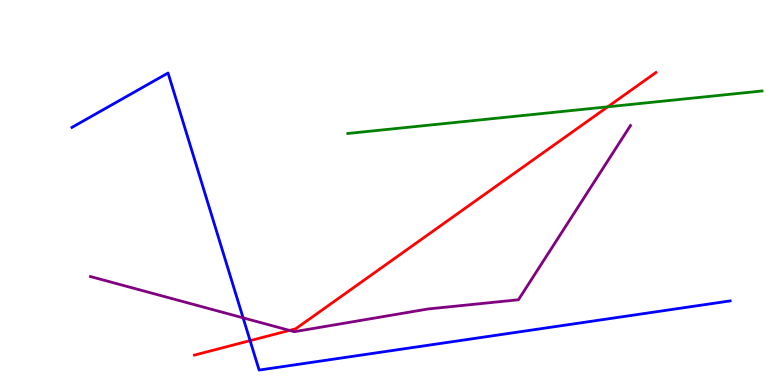[{'lines': ['blue', 'red'], 'intersections': [{'x': 3.23, 'y': 1.15}]}, {'lines': ['green', 'red'], 'intersections': [{'x': 7.84, 'y': 7.23}]}, {'lines': ['purple', 'red'], 'intersections': [{'x': 3.74, 'y': 1.42}]}, {'lines': ['blue', 'green'], 'intersections': []}, {'lines': ['blue', 'purple'], 'intersections': [{'x': 3.14, 'y': 1.74}]}, {'lines': ['green', 'purple'], 'intersections': []}]